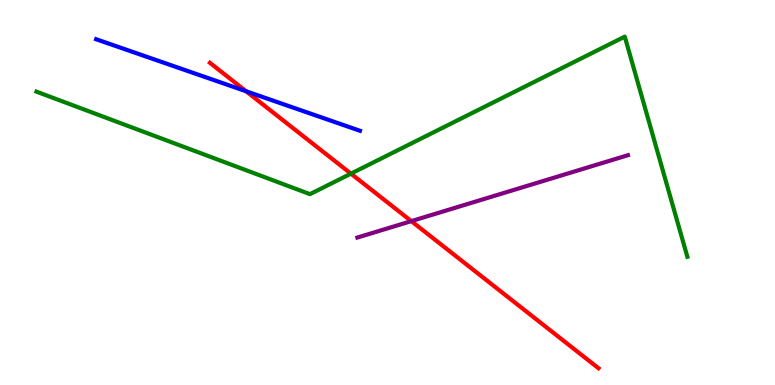[{'lines': ['blue', 'red'], 'intersections': [{'x': 3.18, 'y': 7.63}]}, {'lines': ['green', 'red'], 'intersections': [{'x': 4.53, 'y': 5.49}]}, {'lines': ['purple', 'red'], 'intersections': [{'x': 5.31, 'y': 4.26}]}, {'lines': ['blue', 'green'], 'intersections': []}, {'lines': ['blue', 'purple'], 'intersections': []}, {'lines': ['green', 'purple'], 'intersections': []}]